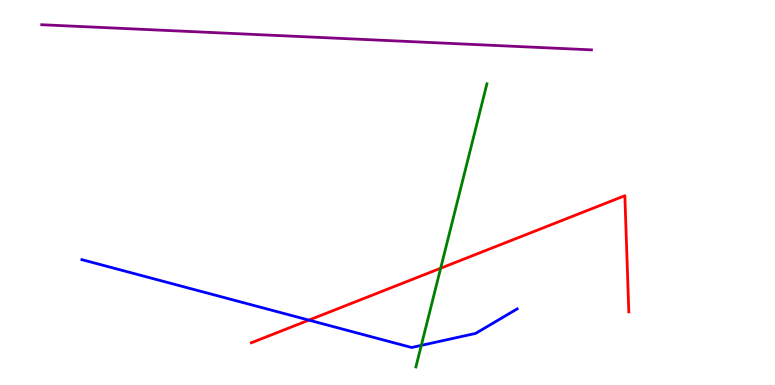[{'lines': ['blue', 'red'], 'intersections': [{'x': 3.99, 'y': 1.69}]}, {'lines': ['green', 'red'], 'intersections': [{'x': 5.69, 'y': 3.03}]}, {'lines': ['purple', 'red'], 'intersections': []}, {'lines': ['blue', 'green'], 'intersections': [{'x': 5.44, 'y': 1.03}]}, {'lines': ['blue', 'purple'], 'intersections': []}, {'lines': ['green', 'purple'], 'intersections': []}]